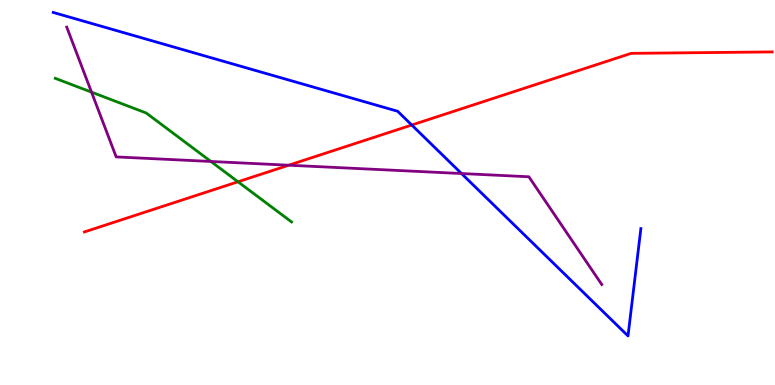[{'lines': ['blue', 'red'], 'intersections': [{'x': 5.31, 'y': 6.75}]}, {'lines': ['green', 'red'], 'intersections': [{'x': 3.07, 'y': 5.28}]}, {'lines': ['purple', 'red'], 'intersections': [{'x': 3.73, 'y': 5.71}]}, {'lines': ['blue', 'green'], 'intersections': []}, {'lines': ['blue', 'purple'], 'intersections': [{'x': 5.95, 'y': 5.49}]}, {'lines': ['green', 'purple'], 'intersections': [{'x': 1.18, 'y': 7.61}, {'x': 2.72, 'y': 5.81}]}]